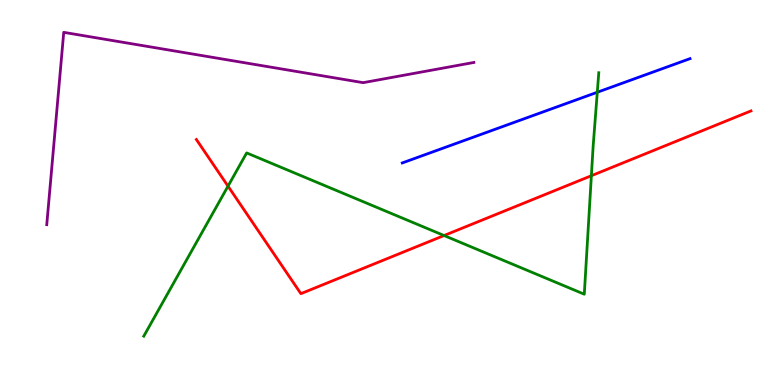[{'lines': ['blue', 'red'], 'intersections': []}, {'lines': ['green', 'red'], 'intersections': [{'x': 2.94, 'y': 5.16}, {'x': 5.73, 'y': 3.88}, {'x': 7.63, 'y': 5.44}]}, {'lines': ['purple', 'red'], 'intersections': []}, {'lines': ['blue', 'green'], 'intersections': [{'x': 7.71, 'y': 7.6}]}, {'lines': ['blue', 'purple'], 'intersections': []}, {'lines': ['green', 'purple'], 'intersections': []}]